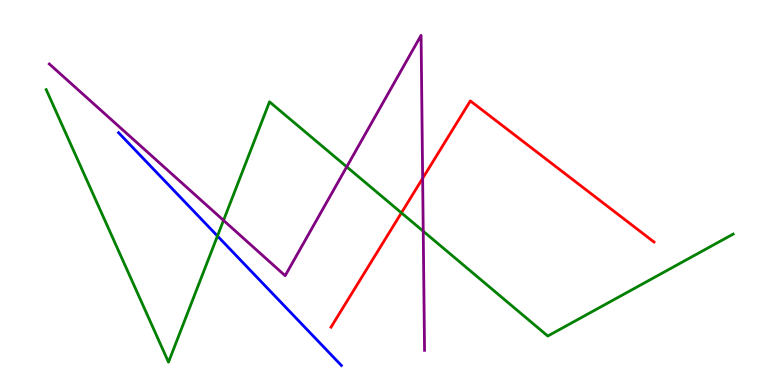[{'lines': ['blue', 'red'], 'intersections': []}, {'lines': ['green', 'red'], 'intersections': [{'x': 5.18, 'y': 4.47}]}, {'lines': ['purple', 'red'], 'intersections': [{'x': 5.45, 'y': 5.37}]}, {'lines': ['blue', 'green'], 'intersections': [{'x': 2.81, 'y': 3.87}]}, {'lines': ['blue', 'purple'], 'intersections': []}, {'lines': ['green', 'purple'], 'intersections': [{'x': 2.88, 'y': 4.28}, {'x': 4.47, 'y': 5.67}, {'x': 5.46, 'y': 3.99}]}]